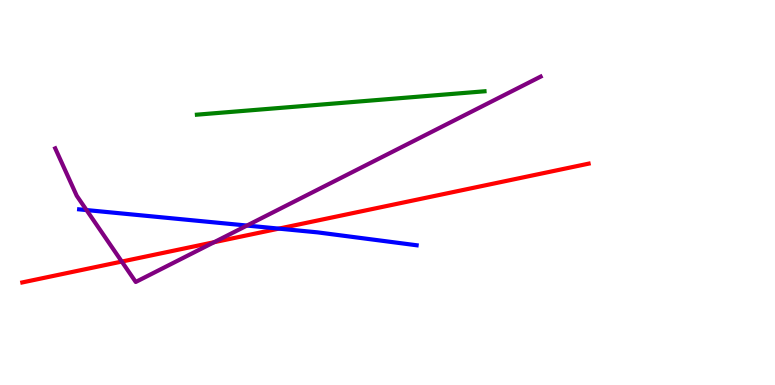[{'lines': ['blue', 'red'], 'intersections': [{'x': 3.6, 'y': 4.06}]}, {'lines': ['green', 'red'], 'intersections': []}, {'lines': ['purple', 'red'], 'intersections': [{'x': 1.57, 'y': 3.21}, {'x': 2.76, 'y': 3.71}]}, {'lines': ['blue', 'green'], 'intersections': []}, {'lines': ['blue', 'purple'], 'intersections': [{'x': 1.12, 'y': 4.54}, {'x': 3.19, 'y': 4.14}]}, {'lines': ['green', 'purple'], 'intersections': []}]